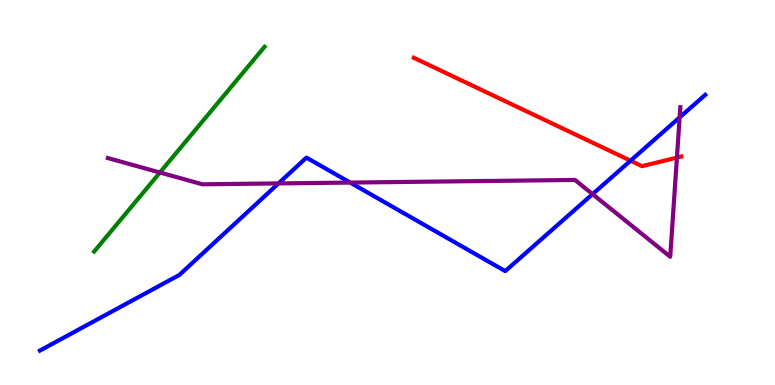[{'lines': ['blue', 'red'], 'intersections': [{'x': 8.14, 'y': 5.83}]}, {'lines': ['green', 'red'], 'intersections': []}, {'lines': ['purple', 'red'], 'intersections': [{'x': 8.73, 'y': 5.91}]}, {'lines': ['blue', 'green'], 'intersections': []}, {'lines': ['blue', 'purple'], 'intersections': [{'x': 3.59, 'y': 5.24}, {'x': 4.52, 'y': 5.26}, {'x': 7.65, 'y': 4.96}, {'x': 8.77, 'y': 6.95}]}, {'lines': ['green', 'purple'], 'intersections': [{'x': 2.06, 'y': 5.52}]}]